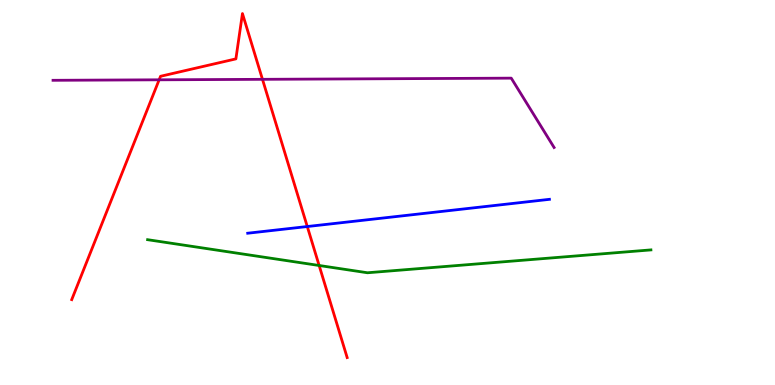[{'lines': ['blue', 'red'], 'intersections': [{'x': 3.96, 'y': 4.12}]}, {'lines': ['green', 'red'], 'intersections': [{'x': 4.12, 'y': 3.1}]}, {'lines': ['purple', 'red'], 'intersections': [{'x': 2.05, 'y': 7.93}, {'x': 3.39, 'y': 7.94}]}, {'lines': ['blue', 'green'], 'intersections': []}, {'lines': ['blue', 'purple'], 'intersections': []}, {'lines': ['green', 'purple'], 'intersections': []}]